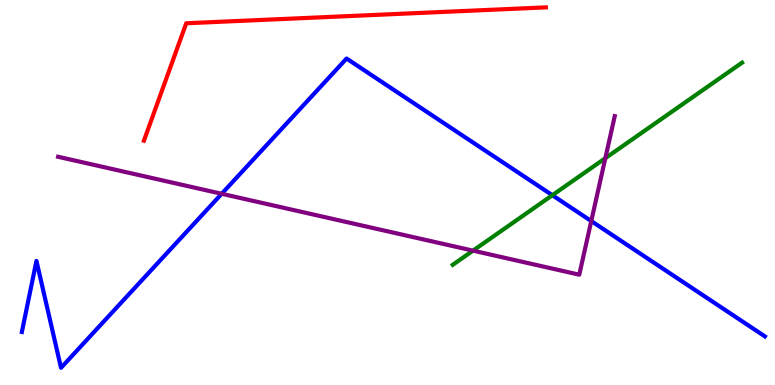[{'lines': ['blue', 'red'], 'intersections': []}, {'lines': ['green', 'red'], 'intersections': []}, {'lines': ['purple', 'red'], 'intersections': []}, {'lines': ['blue', 'green'], 'intersections': [{'x': 7.13, 'y': 4.93}]}, {'lines': ['blue', 'purple'], 'intersections': [{'x': 2.86, 'y': 4.97}, {'x': 7.63, 'y': 4.26}]}, {'lines': ['green', 'purple'], 'intersections': [{'x': 6.1, 'y': 3.49}, {'x': 7.81, 'y': 5.89}]}]